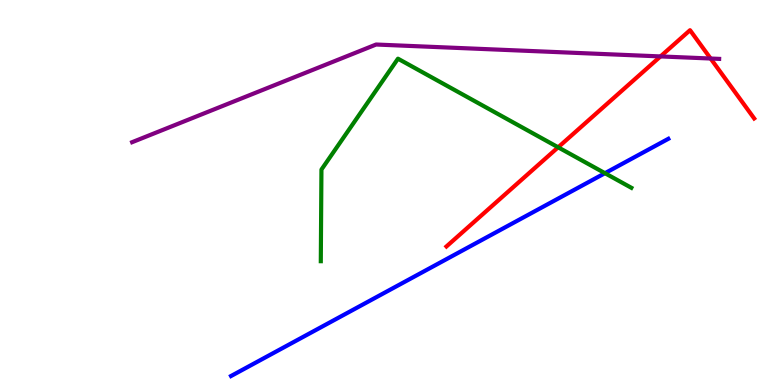[{'lines': ['blue', 'red'], 'intersections': []}, {'lines': ['green', 'red'], 'intersections': [{'x': 7.2, 'y': 6.17}]}, {'lines': ['purple', 'red'], 'intersections': [{'x': 8.52, 'y': 8.53}, {'x': 9.17, 'y': 8.48}]}, {'lines': ['blue', 'green'], 'intersections': [{'x': 7.81, 'y': 5.5}]}, {'lines': ['blue', 'purple'], 'intersections': []}, {'lines': ['green', 'purple'], 'intersections': []}]